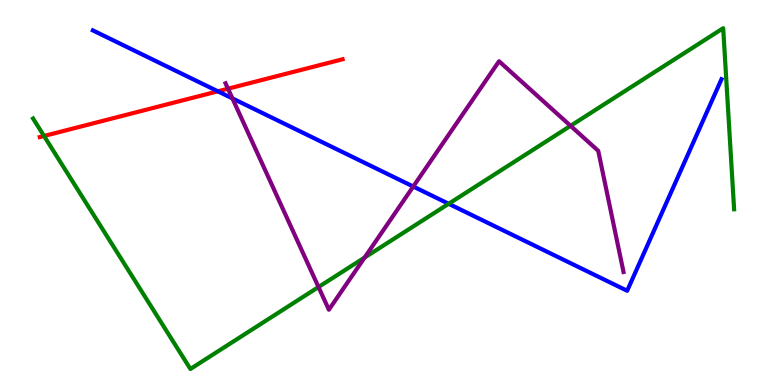[{'lines': ['blue', 'red'], 'intersections': [{'x': 2.81, 'y': 7.63}]}, {'lines': ['green', 'red'], 'intersections': [{'x': 0.568, 'y': 6.47}]}, {'lines': ['purple', 'red'], 'intersections': [{'x': 2.94, 'y': 7.7}]}, {'lines': ['blue', 'green'], 'intersections': [{'x': 5.79, 'y': 4.71}]}, {'lines': ['blue', 'purple'], 'intersections': [{'x': 3.0, 'y': 7.44}, {'x': 5.33, 'y': 5.16}]}, {'lines': ['green', 'purple'], 'intersections': [{'x': 4.11, 'y': 2.54}, {'x': 4.7, 'y': 3.31}, {'x': 7.36, 'y': 6.73}]}]